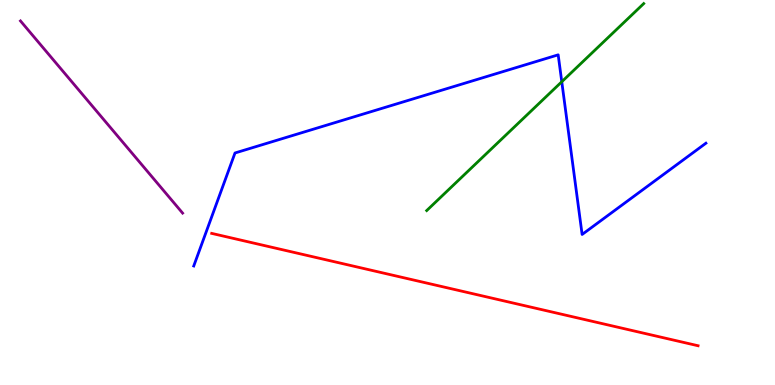[{'lines': ['blue', 'red'], 'intersections': []}, {'lines': ['green', 'red'], 'intersections': []}, {'lines': ['purple', 'red'], 'intersections': []}, {'lines': ['blue', 'green'], 'intersections': [{'x': 7.25, 'y': 7.88}]}, {'lines': ['blue', 'purple'], 'intersections': []}, {'lines': ['green', 'purple'], 'intersections': []}]